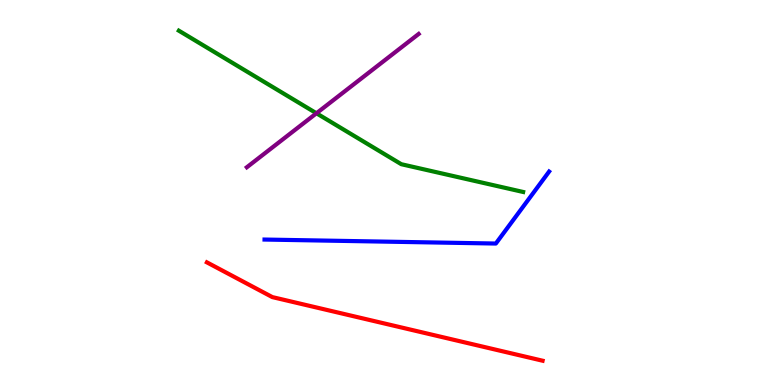[{'lines': ['blue', 'red'], 'intersections': []}, {'lines': ['green', 'red'], 'intersections': []}, {'lines': ['purple', 'red'], 'intersections': []}, {'lines': ['blue', 'green'], 'intersections': []}, {'lines': ['blue', 'purple'], 'intersections': []}, {'lines': ['green', 'purple'], 'intersections': [{'x': 4.08, 'y': 7.06}]}]